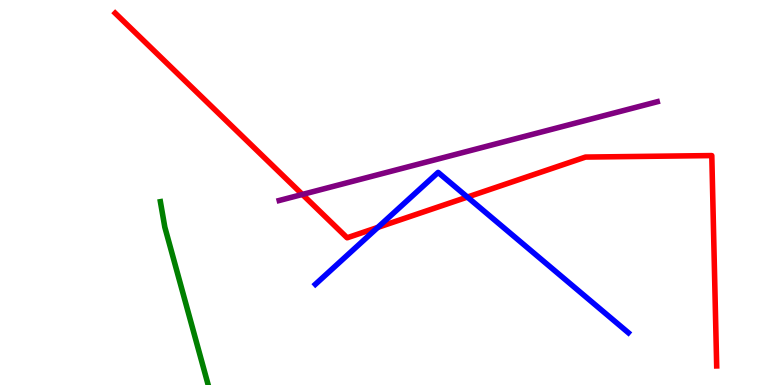[{'lines': ['blue', 'red'], 'intersections': [{'x': 4.87, 'y': 4.09}, {'x': 6.03, 'y': 4.88}]}, {'lines': ['green', 'red'], 'intersections': []}, {'lines': ['purple', 'red'], 'intersections': [{'x': 3.9, 'y': 4.95}]}, {'lines': ['blue', 'green'], 'intersections': []}, {'lines': ['blue', 'purple'], 'intersections': []}, {'lines': ['green', 'purple'], 'intersections': []}]